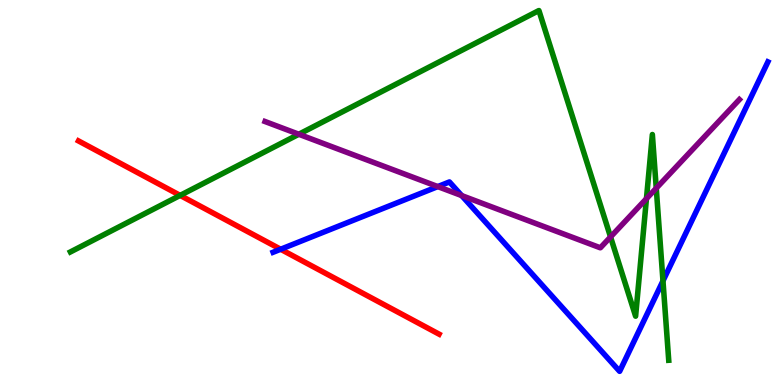[{'lines': ['blue', 'red'], 'intersections': [{'x': 3.62, 'y': 3.53}]}, {'lines': ['green', 'red'], 'intersections': [{'x': 2.32, 'y': 4.92}]}, {'lines': ['purple', 'red'], 'intersections': []}, {'lines': ['blue', 'green'], 'intersections': [{'x': 8.55, 'y': 2.7}]}, {'lines': ['blue', 'purple'], 'intersections': [{'x': 5.65, 'y': 5.15}, {'x': 5.96, 'y': 4.92}]}, {'lines': ['green', 'purple'], 'intersections': [{'x': 3.86, 'y': 6.51}, {'x': 7.88, 'y': 3.85}, {'x': 8.34, 'y': 4.84}, {'x': 8.47, 'y': 5.11}]}]